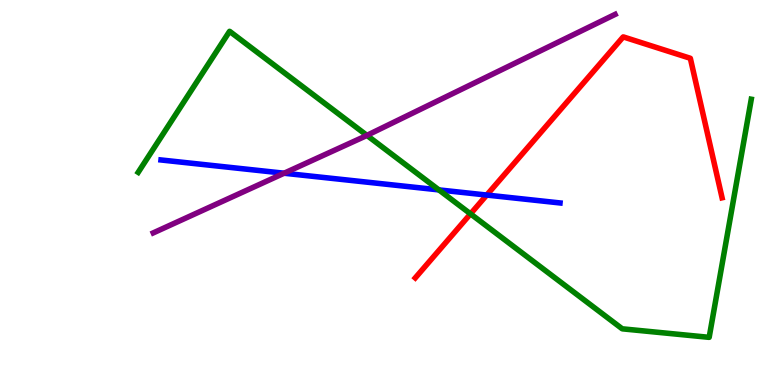[{'lines': ['blue', 'red'], 'intersections': [{'x': 6.28, 'y': 4.93}]}, {'lines': ['green', 'red'], 'intersections': [{'x': 6.07, 'y': 4.45}]}, {'lines': ['purple', 'red'], 'intersections': []}, {'lines': ['blue', 'green'], 'intersections': [{'x': 5.66, 'y': 5.07}]}, {'lines': ['blue', 'purple'], 'intersections': [{'x': 3.67, 'y': 5.5}]}, {'lines': ['green', 'purple'], 'intersections': [{'x': 4.73, 'y': 6.48}]}]